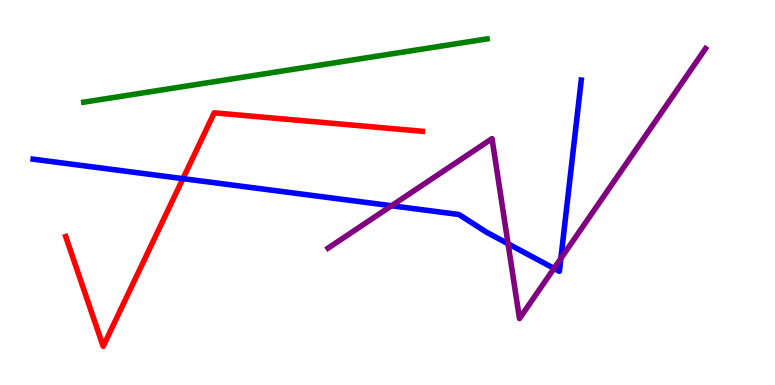[{'lines': ['blue', 'red'], 'intersections': [{'x': 2.36, 'y': 5.36}]}, {'lines': ['green', 'red'], 'intersections': []}, {'lines': ['purple', 'red'], 'intersections': []}, {'lines': ['blue', 'green'], 'intersections': []}, {'lines': ['blue', 'purple'], 'intersections': [{'x': 5.05, 'y': 4.66}, {'x': 6.56, 'y': 3.67}, {'x': 7.15, 'y': 3.03}, {'x': 7.24, 'y': 3.29}]}, {'lines': ['green', 'purple'], 'intersections': []}]